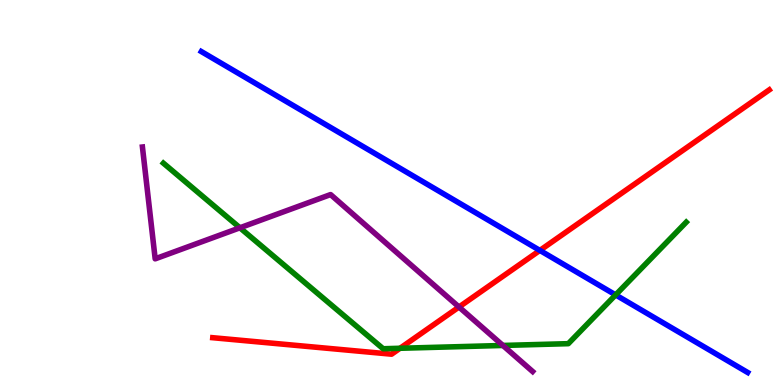[{'lines': ['blue', 'red'], 'intersections': [{'x': 6.97, 'y': 3.5}]}, {'lines': ['green', 'red'], 'intersections': [{'x': 5.16, 'y': 0.954}]}, {'lines': ['purple', 'red'], 'intersections': [{'x': 5.92, 'y': 2.03}]}, {'lines': ['blue', 'green'], 'intersections': [{'x': 7.94, 'y': 2.34}]}, {'lines': ['blue', 'purple'], 'intersections': []}, {'lines': ['green', 'purple'], 'intersections': [{'x': 3.1, 'y': 4.08}, {'x': 6.49, 'y': 1.03}]}]